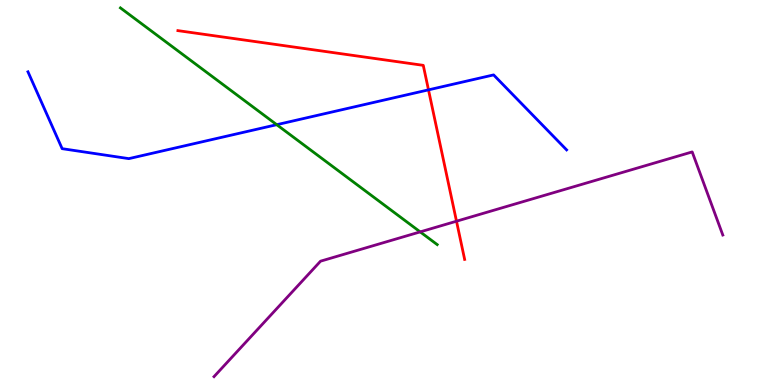[{'lines': ['blue', 'red'], 'intersections': [{'x': 5.53, 'y': 7.67}]}, {'lines': ['green', 'red'], 'intersections': []}, {'lines': ['purple', 'red'], 'intersections': [{'x': 5.89, 'y': 4.25}]}, {'lines': ['blue', 'green'], 'intersections': [{'x': 3.57, 'y': 6.76}]}, {'lines': ['blue', 'purple'], 'intersections': []}, {'lines': ['green', 'purple'], 'intersections': [{'x': 5.42, 'y': 3.98}]}]